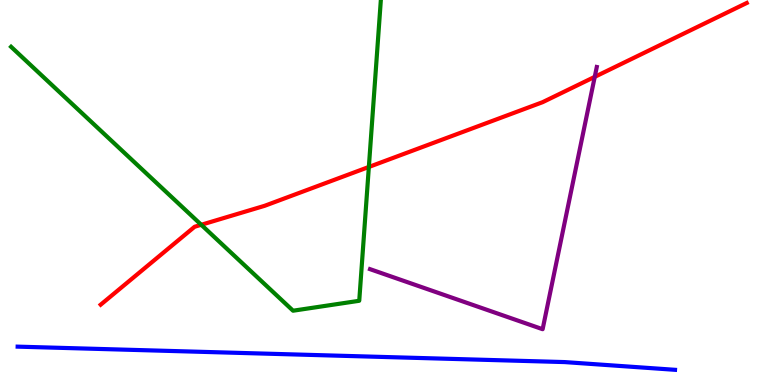[{'lines': ['blue', 'red'], 'intersections': []}, {'lines': ['green', 'red'], 'intersections': [{'x': 2.6, 'y': 4.16}, {'x': 4.76, 'y': 5.66}]}, {'lines': ['purple', 'red'], 'intersections': [{'x': 7.67, 'y': 8.0}]}, {'lines': ['blue', 'green'], 'intersections': []}, {'lines': ['blue', 'purple'], 'intersections': []}, {'lines': ['green', 'purple'], 'intersections': []}]